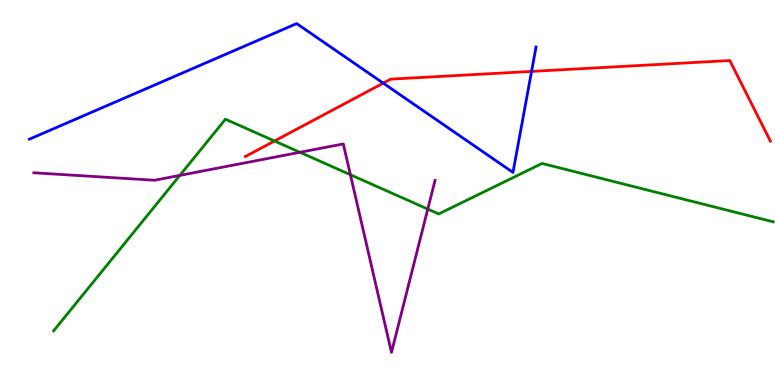[{'lines': ['blue', 'red'], 'intersections': [{'x': 4.94, 'y': 7.84}, {'x': 6.86, 'y': 8.15}]}, {'lines': ['green', 'red'], 'intersections': [{'x': 3.54, 'y': 6.34}]}, {'lines': ['purple', 'red'], 'intersections': []}, {'lines': ['blue', 'green'], 'intersections': []}, {'lines': ['blue', 'purple'], 'intersections': []}, {'lines': ['green', 'purple'], 'intersections': [{'x': 2.32, 'y': 5.44}, {'x': 3.87, 'y': 6.04}, {'x': 4.52, 'y': 5.46}, {'x': 5.52, 'y': 4.57}]}]